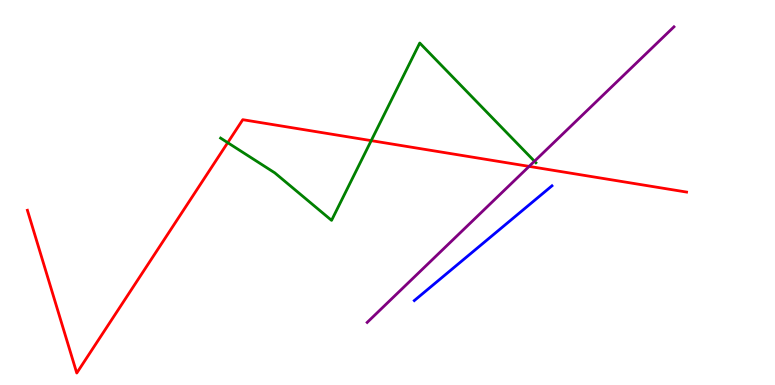[{'lines': ['blue', 'red'], 'intersections': []}, {'lines': ['green', 'red'], 'intersections': [{'x': 2.94, 'y': 6.29}, {'x': 4.79, 'y': 6.35}]}, {'lines': ['purple', 'red'], 'intersections': [{'x': 6.83, 'y': 5.68}]}, {'lines': ['blue', 'green'], 'intersections': []}, {'lines': ['blue', 'purple'], 'intersections': []}, {'lines': ['green', 'purple'], 'intersections': [{'x': 6.9, 'y': 5.81}]}]